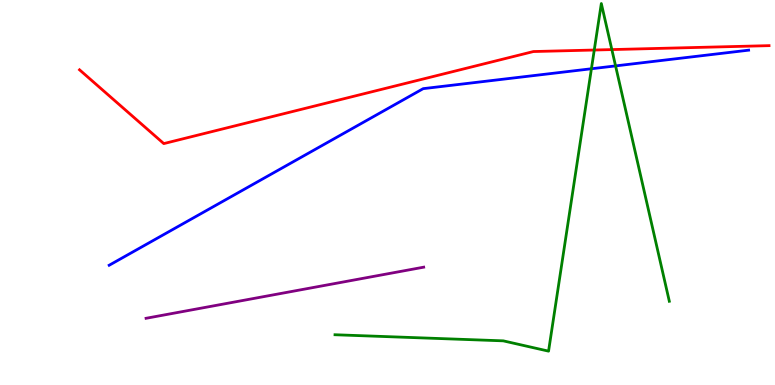[{'lines': ['blue', 'red'], 'intersections': []}, {'lines': ['green', 'red'], 'intersections': [{'x': 7.67, 'y': 8.7}, {'x': 7.89, 'y': 8.71}]}, {'lines': ['purple', 'red'], 'intersections': []}, {'lines': ['blue', 'green'], 'intersections': [{'x': 7.63, 'y': 8.21}, {'x': 7.94, 'y': 8.29}]}, {'lines': ['blue', 'purple'], 'intersections': []}, {'lines': ['green', 'purple'], 'intersections': []}]